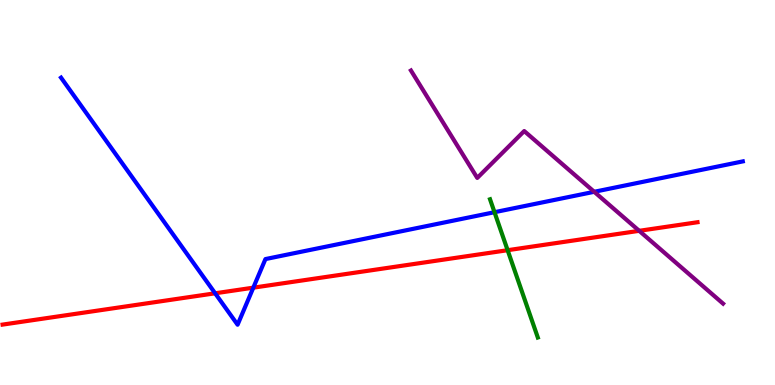[{'lines': ['blue', 'red'], 'intersections': [{'x': 2.78, 'y': 2.38}, {'x': 3.27, 'y': 2.53}]}, {'lines': ['green', 'red'], 'intersections': [{'x': 6.55, 'y': 3.5}]}, {'lines': ['purple', 'red'], 'intersections': [{'x': 8.25, 'y': 4.0}]}, {'lines': ['blue', 'green'], 'intersections': [{'x': 6.38, 'y': 4.49}]}, {'lines': ['blue', 'purple'], 'intersections': [{'x': 7.67, 'y': 5.02}]}, {'lines': ['green', 'purple'], 'intersections': []}]